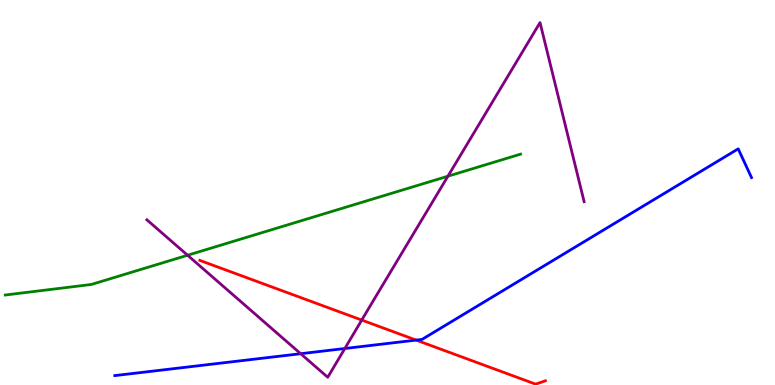[{'lines': ['blue', 'red'], 'intersections': [{'x': 5.37, 'y': 1.17}]}, {'lines': ['green', 'red'], 'intersections': []}, {'lines': ['purple', 'red'], 'intersections': [{'x': 4.67, 'y': 1.69}]}, {'lines': ['blue', 'green'], 'intersections': []}, {'lines': ['blue', 'purple'], 'intersections': [{'x': 3.88, 'y': 0.813}, {'x': 4.45, 'y': 0.948}]}, {'lines': ['green', 'purple'], 'intersections': [{'x': 2.42, 'y': 3.37}, {'x': 5.78, 'y': 5.42}]}]